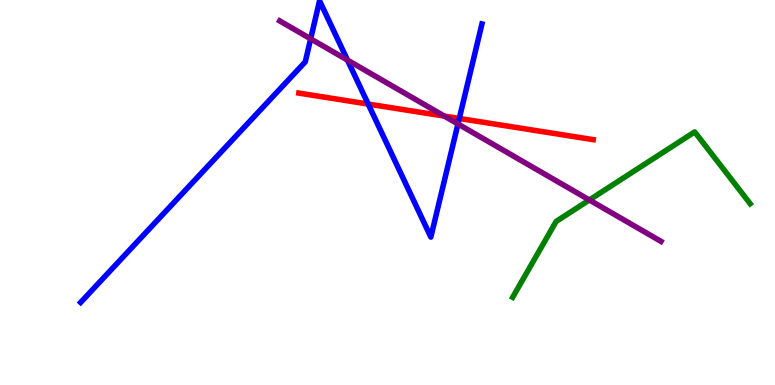[{'lines': ['blue', 'red'], 'intersections': [{'x': 4.75, 'y': 7.3}, {'x': 5.93, 'y': 6.92}]}, {'lines': ['green', 'red'], 'intersections': []}, {'lines': ['purple', 'red'], 'intersections': [{'x': 5.73, 'y': 6.98}]}, {'lines': ['blue', 'green'], 'intersections': []}, {'lines': ['blue', 'purple'], 'intersections': [{'x': 4.01, 'y': 8.99}, {'x': 4.48, 'y': 8.44}, {'x': 5.91, 'y': 6.78}]}, {'lines': ['green', 'purple'], 'intersections': [{'x': 7.6, 'y': 4.81}]}]